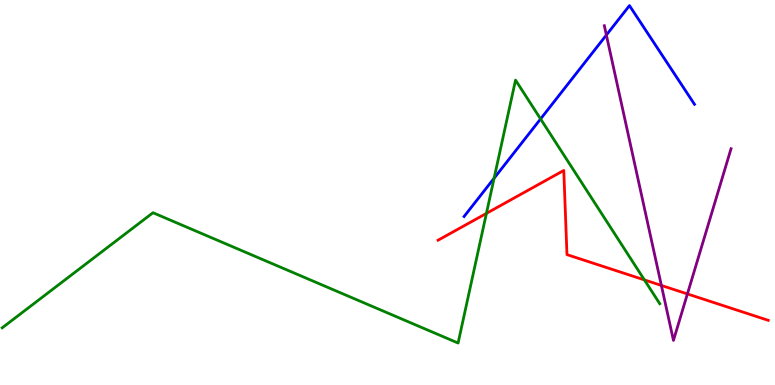[{'lines': ['blue', 'red'], 'intersections': []}, {'lines': ['green', 'red'], 'intersections': [{'x': 6.28, 'y': 4.46}, {'x': 8.31, 'y': 2.73}]}, {'lines': ['purple', 'red'], 'intersections': [{'x': 8.53, 'y': 2.59}, {'x': 8.87, 'y': 2.37}]}, {'lines': ['blue', 'green'], 'intersections': [{'x': 6.38, 'y': 5.37}, {'x': 6.98, 'y': 6.91}]}, {'lines': ['blue', 'purple'], 'intersections': [{'x': 7.82, 'y': 9.09}]}, {'lines': ['green', 'purple'], 'intersections': []}]